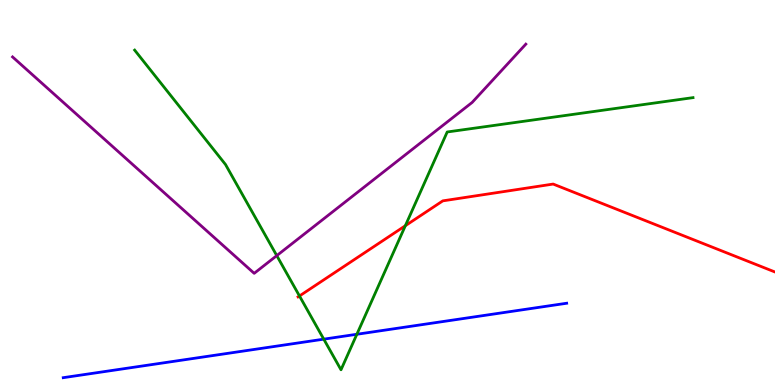[{'lines': ['blue', 'red'], 'intersections': []}, {'lines': ['green', 'red'], 'intersections': [{'x': 3.86, 'y': 2.31}, {'x': 5.23, 'y': 4.14}]}, {'lines': ['purple', 'red'], 'intersections': []}, {'lines': ['blue', 'green'], 'intersections': [{'x': 4.18, 'y': 1.19}, {'x': 4.6, 'y': 1.32}]}, {'lines': ['blue', 'purple'], 'intersections': []}, {'lines': ['green', 'purple'], 'intersections': [{'x': 3.57, 'y': 3.36}]}]